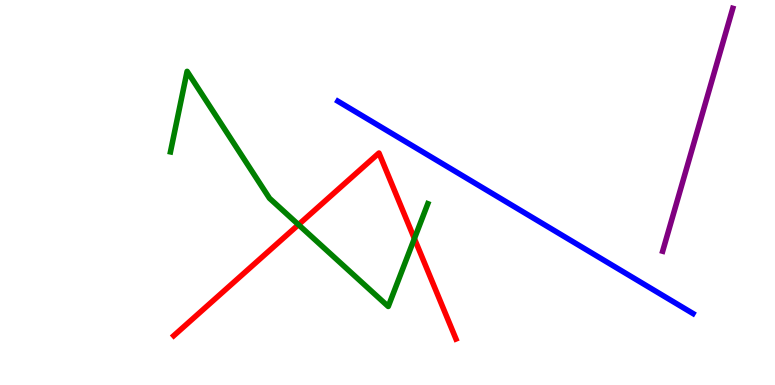[{'lines': ['blue', 'red'], 'intersections': []}, {'lines': ['green', 'red'], 'intersections': [{'x': 3.85, 'y': 4.16}, {'x': 5.35, 'y': 3.8}]}, {'lines': ['purple', 'red'], 'intersections': []}, {'lines': ['blue', 'green'], 'intersections': []}, {'lines': ['blue', 'purple'], 'intersections': []}, {'lines': ['green', 'purple'], 'intersections': []}]